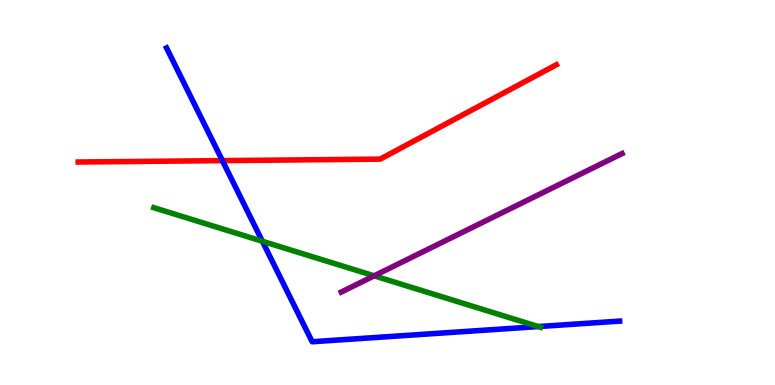[{'lines': ['blue', 'red'], 'intersections': [{'x': 2.87, 'y': 5.83}]}, {'lines': ['green', 'red'], 'intersections': []}, {'lines': ['purple', 'red'], 'intersections': []}, {'lines': ['blue', 'green'], 'intersections': [{'x': 3.39, 'y': 3.73}, {'x': 6.95, 'y': 1.52}]}, {'lines': ['blue', 'purple'], 'intersections': []}, {'lines': ['green', 'purple'], 'intersections': [{'x': 4.83, 'y': 2.84}]}]